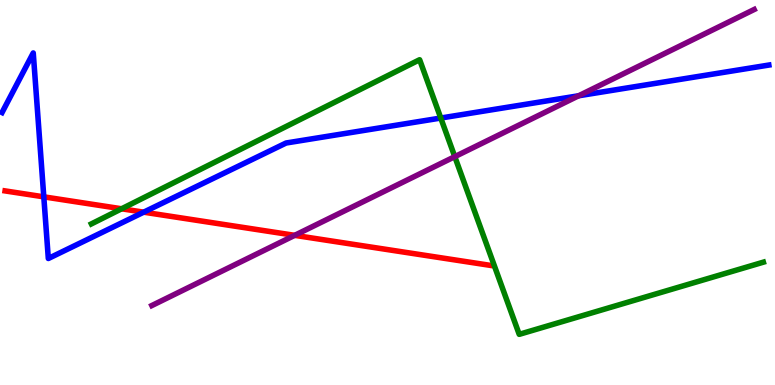[{'lines': ['blue', 'red'], 'intersections': [{'x': 0.565, 'y': 4.89}, {'x': 1.85, 'y': 4.49}]}, {'lines': ['green', 'red'], 'intersections': [{'x': 1.57, 'y': 4.58}]}, {'lines': ['purple', 'red'], 'intersections': [{'x': 3.8, 'y': 3.89}]}, {'lines': ['blue', 'green'], 'intersections': [{'x': 5.69, 'y': 6.93}]}, {'lines': ['blue', 'purple'], 'intersections': [{'x': 7.47, 'y': 7.51}]}, {'lines': ['green', 'purple'], 'intersections': [{'x': 5.87, 'y': 5.93}]}]